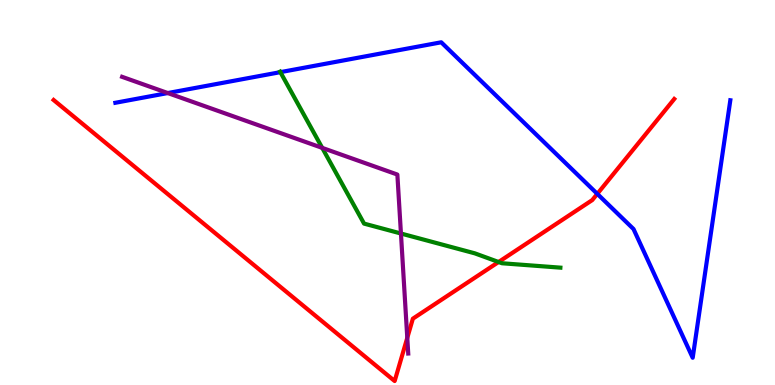[{'lines': ['blue', 'red'], 'intersections': [{'x': 7.71, 'y': 4.96}]}, {'lines': ['green', 'red'], 'intersections': [{'x': 6.43, 'y': 3.19}]}, {'lines': ['purple', 'red'], 'intersections': [{'x': 5.26, 'y': 1.23}]}, {'lines': ['blue', 'green'], 'intersections': [{'x': 3.62, 'y': 8.13}]}, {'lines': ['blue', 'purple'], 'intersections': [{'x': 2.16, 'y': 7.58}]}, {'lines': ['green', 'purple'], 'intersections': [{'x': 4.16, 'y': 6.16}, {'x': 5.17, 'y': 3.93}]}]